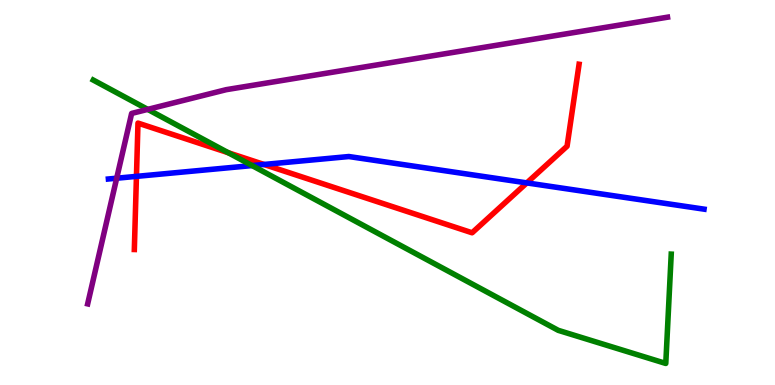[{'lines': ['blue', 'red'], 'intersections': [{'x': 1.76, 'y': 5.42}, {'x': 3.41, 'y': 5.73}, {'x': 6.8, 'y': 5.25}]}, {'lines': ['green', 'red'], 'intersections': [{'x': 2.95, 'y': 6.03}]}, {'lines': ['purple', 'red'], 'intersections': []}, {'lines': ['blue', 'green'], 'intersections': [{'x': 3.25, 'y': 5.7}]}, {'lines': ['blue', 'purple'], 'intersections': [{'x': 1.51, 'y': 5.37}]}, {'lines': ['green', 'purple'], 'intersections': [{'x': 1.91, 'y': 7.16}]}]